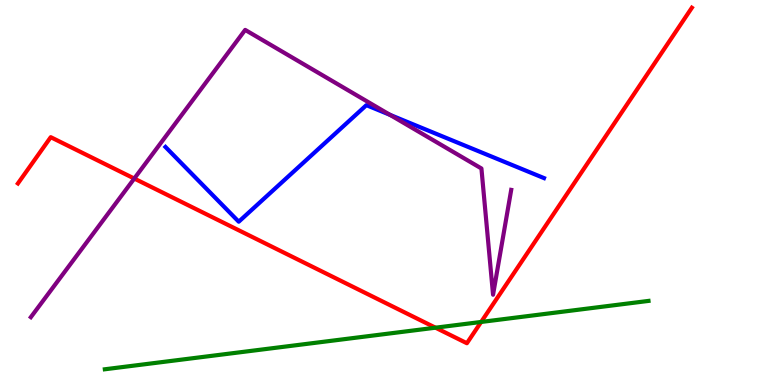[{'lines': ['blue', 'red'], 'intersections': []}, {'lines': ['green', 'red'], 'intersections': [{'x': 5.62, 'y': 1.49}, {'x': 6.21, 'y': 1.64}]}, {'lines': ['purple', 'red'], 'intersections': [{'x': 1.73, 'y': 5.36}]}, {'lines': ['blue', 'green'], 'intersections': []}, {'lines': ['blue', 'purple'], 'intersections': [{'x': 5.03, 'y': 7.02}]}, {'lines': ['green', 'purple'], 'intersections': []}]